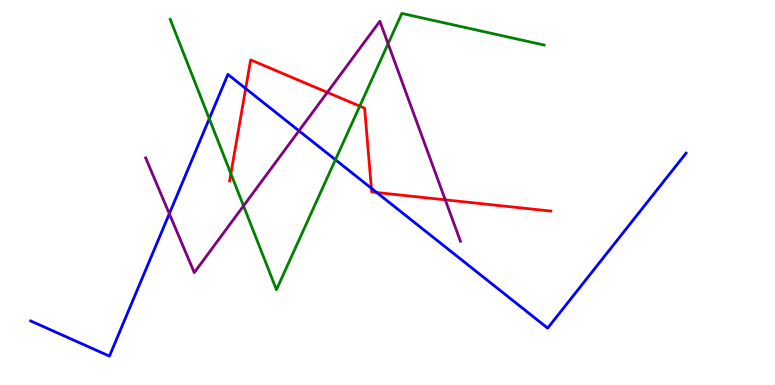[{'lines': ['blue', 'red'], 'intersections': [{'x': 3.17, 'y': 7.7}, {'x': 4.79, 'y': 5.11}, {'x': 4.86, 'y': 5.0}]}, {'lines': ['green', 'red'], 'intersections': [{'x': 2.98, 'y': 5.49}, {'x': 4.64, 'y': 7.24}]}, {'lines': ['purple', 'red'], 'intersections': [{'x': 4.22, 'y': 7.6}, {'x': 5.75, 'y': 4.81}]}, {'lines': ['blue', 'green'], 'intersections': [{'x': 2.7, 'y': 6.92}, {'x': 4.33, 'y': 5.85}]}, {'lines': ['blue', 'purple'], 'intersections': [{'x': 2.18, 'y': 4.45}, {'x': 3.86, 'y': 6.6}]}, {'lines': ['green', 'purple'], 'intersections': [{'x': 3.14, 'y': 4.65}, {'x': 5.01, 'y': 8.86}]}]